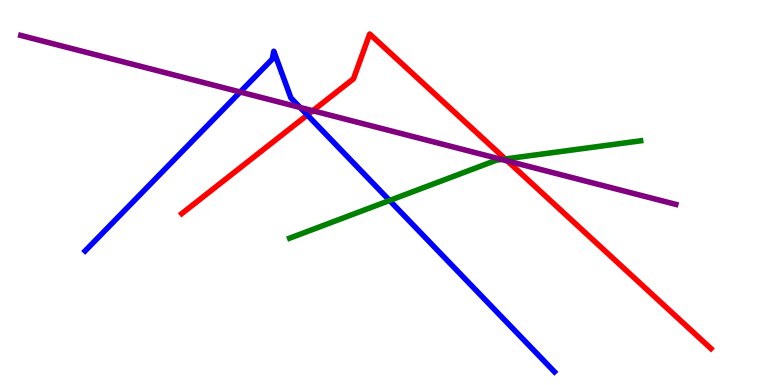[{'lines': ['blue', 'red'], 'intersections': [{'x': 3.97, 'y': 7.01}]}, {'lines': ['green', 'red'], 'intersections': [{'x': 6.52, 'y': 5.87}]}, {'lines': ['purple', 'red'], 'intersections': [{'x': 4.04, 'y': 7.12}, {'x': 6.55, 'y': 5.82}]}, {'lines': ['blue', 'green'], 'intersections': [{'x': 5.03, 'y': 4.79}]}, {'lines': ['blue', 'purple'], 'intersections': [{'x': 3.1, 'y': 7.61}, {'x': 3.87, 'y': 7.21}]}, {'lines': ['green', 'purple'], 'intersections': [{'x': 6.47, 'y': 5.86}]}]